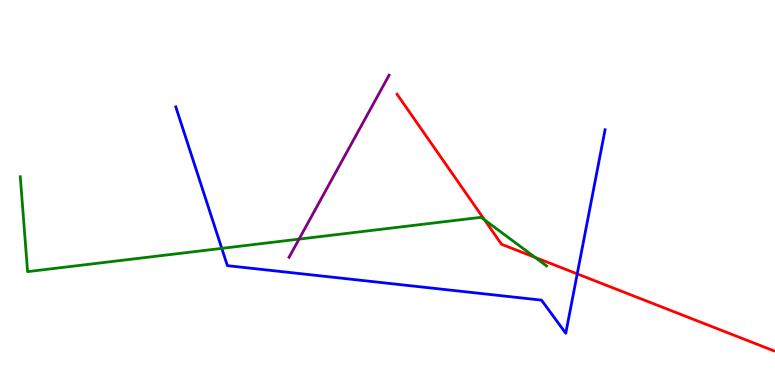[{'lines': ['blue', 'red'], 'intersections': [{'x': 7.45, 'y': 2.89}]}, {'lines': ['green', 'red'], 'intersections': [{'x': 6.25, 'y': 4.29}, {'x': 6.9, 'y': 3.31}]}, {'lines': ['purple', 'red'], 'intersections': []}, {'lines': ['blue', 'green'], 'intersections': [{'x': 2.86, 'y': 3.55}]}, {'lines': ['blue', 'purple'], 'intersections': []}, {'lines': ['green', 'purple'], 'intersections': [{'x': 3.86, 'y': 3.79}]}]